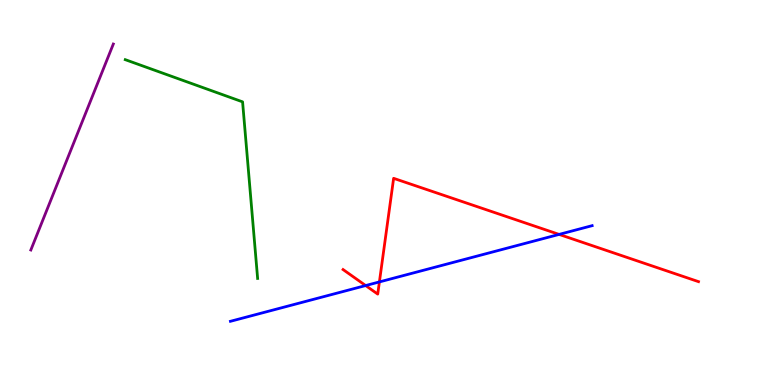[{'lines': ['blue', 'red'], 'intersections': [{'x': 4.72, 'y': 2.58}, {'x': 4.9, 'y': 2.68}, {'x': 7.21, 'y': 3.91}]}, {'lines': ['green', 'red'], 'intersections': []}, {'lines': ['purple', 'red'], 'intersections': []}, {'lines': ['blue', 'green'], 'intersections': []}, {'lines': ['blue', 'purple'], 'intersections': []}, {'lines': ['green', 'purple'], 'intersections': []}]